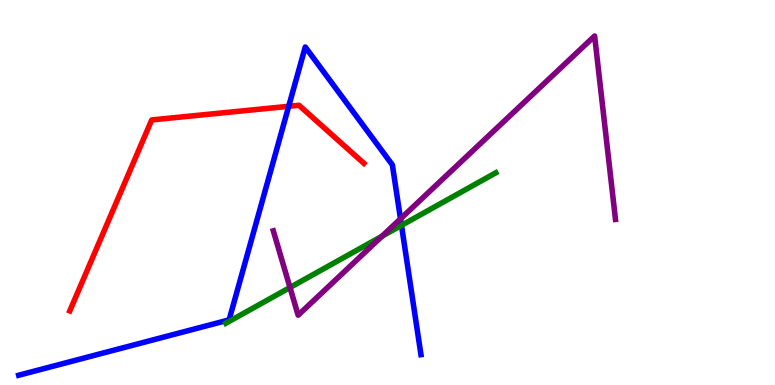[{'lines': ['blue', 'red'], 'intersections': [{'x': 3.73, 'y': 7.24}]}, {'lines': ['green', 'red'], 'intersections': []}, {'lines': ['purple', 'red'], 'intersections': []}, {'lines': ['blue', 'green'], 'intersections': [{'x': 5.18, 'y': 4.15}]}, {'lines': ['blue', 'purple'], 'intersections': [{'x': 5.17, 'y': 4.32}]}, {'lines': ['green', 'purple'], 'intersections': [{'x': 3.74, 'y': 2.53}, {'x': 4.93, 'y': 3.86}]}]